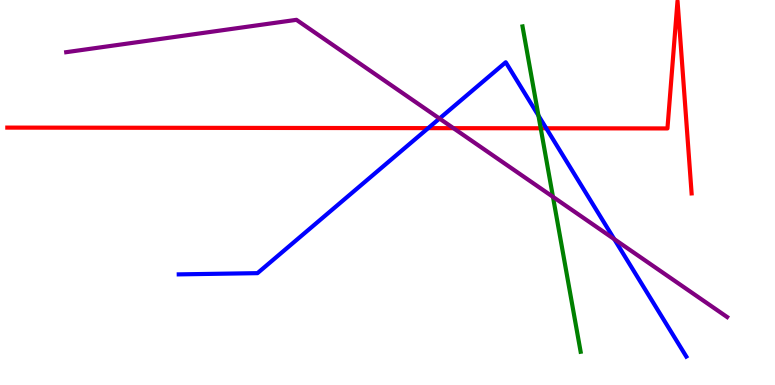[{'lines': ['blue', 'red'], 'intersections': [{'x': 5.53, 'y': 6.67}, {'x': 7.05, 'y': 6.67}]}, {'lines': ['green', 'red'], 'intersections': [{'x': 6.98, 'y': 6.67}]}, {'lines': ['purple', 'red'], 'intersections': [{'x': 5.85, 'y': 6.67}]}, {'lines': ['blue', 'green'], 'intersections': [{'x': 6.95, 'y': 7.0}]}, {'lines': ['blue', 'purple'], 'intersections': [{'x': 5.67, 'y': 6.92}, {'x': 7.93, 'y': 3.79}]}, {'lines': ['green', 'purple'], 'intersections': [{'x': 7.13, 'y': 4.89}]}]